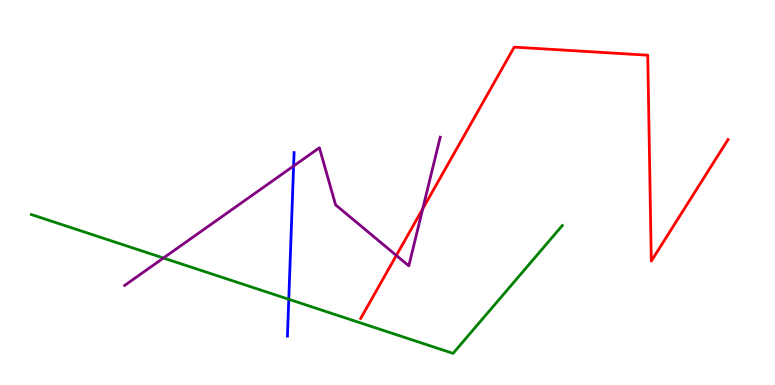[{'lines': ['blue', 'red'], 'intersections': []}, {'lines': ['green', 'red'], 'intersections': []}, {'lines': ['purple', 'red'], 'intersections': [{'x': 5.11, 'y': 3.37}, {'x': 5.45, 'y': 4.58}]}, {'lines': ['blue', 'green'], 'intersections': [{'x': 3.73, 'y': 2.23}]}, {'lines': ['blue', 'purple'], 'intersections': [{'x': 3.79, 'y': 5.69}]}, {'lines': ['green', 'purple'], 'intersections': [{'x': 2.11, 'y': 3.3}]}]